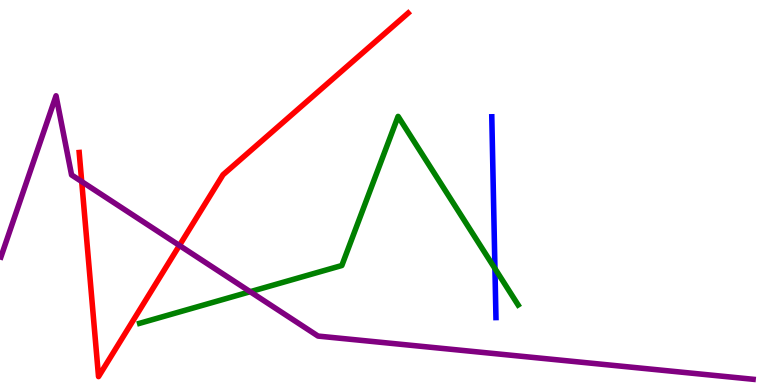[{'lines': ['blue', 'red'], 'intersections': []}, {'lines': ['green', 'red'], 'intersections': []}, {'lines': ['purple', 'red'], 'intersections': [{'x': 1.05, 'y': 5.28}, {'x': 2.32, 'y': 3.62}]}, {'lines': ['blue', 'green'], 'intersections': [{'x': 6.39, 'y': 3.02}]}, {'lines': ['blue', 'purple'], 'intersections': []}, {'lines': ['green', 'purple'], 'intersections': [{'x': 3.23, 'y': 2.42}]}]